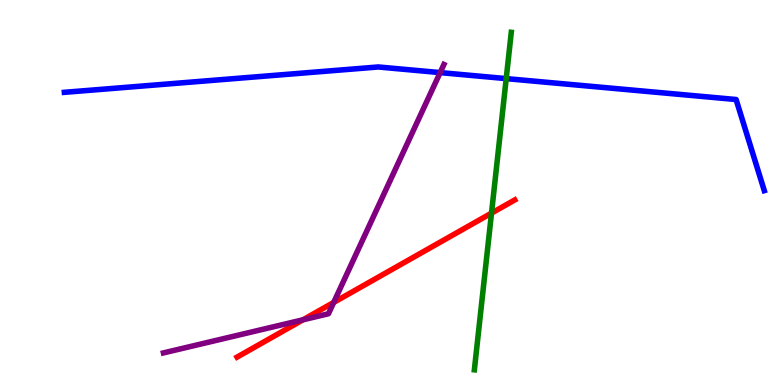[{'lines': ['blue', 'red'], 'intersections': []}, {'lines': ['green', 'red'], 'intersections': [{'x': 6.34, 'y': 4.46}]}, {'lines': ['purple', 'red'], 'intersections': [{'x': 3.91, 'y': 1.69}, {'x': 4.31, 'y': 2.15}]}, {'lines': ['blue', 'green'], 'intersections': [{'x': 6.53, 'y': 7.96}]}, {'lines': ['blue', 'purple'], 'intersections': [{'x': 5.68, 'y': 8.11}]}, {'lines': ['green', 'purple'], 'intersections': []}]